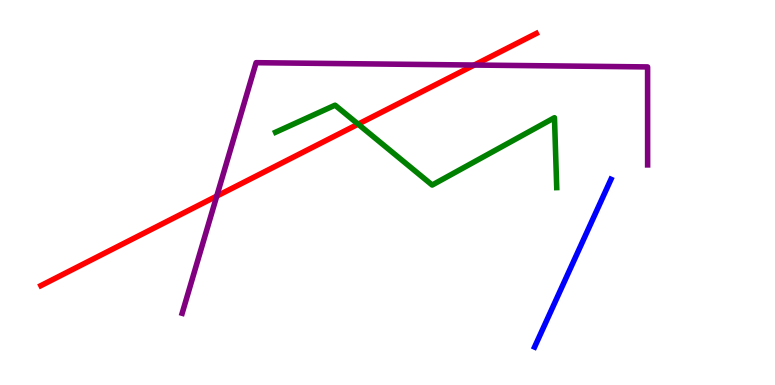[{'lines': ['blue', 'red'], 'intersections': []}, {'lines': ['green', 'red'], 'intersections': [{'x': 4.62, 'y': 6.78}]}, {'lines': ['purple', 'red'], 'intersections': [{'x': 2.8, 'y': 4.91}, {'x': 6.12, 'y': 8.31}]}, {'lines': ['blue', 'green'], 'intersections': []}, {'lines': ['blue', 'purple'], 'intersections': []}, {'lines': ['green', 'purple'], 'intersections': []}]